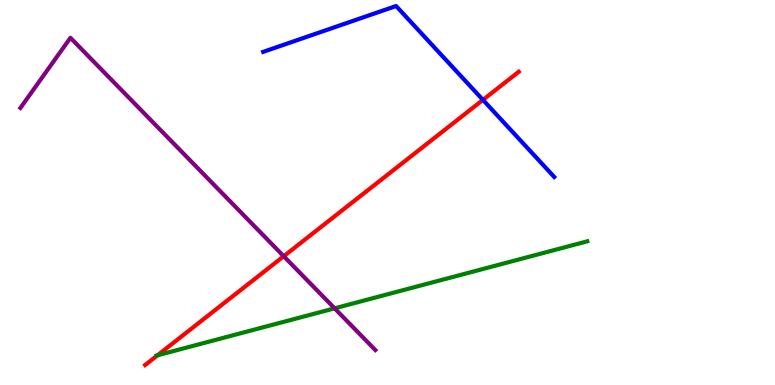[{'lines': ['blue', 'red'], 'intersections': [{'x': 6.23, 'y': 7.41}]}, {'lines': ['green', 'red'], 'intersections': [{'x': 2.03, 'y': 0.771}]}, {'lines': ['purple', 'red'], 'intersections': [{'x': 3.66, 'y': 3.34}]}, {'lines': ['blue', 'green'], 'intersections': []}, {'lines': ['blue', 'purple'], 'intersections': []}, {'lines': ['green', 'purple'], 'intersections': [{'x': 4.32, 'y': 1.99}]}]